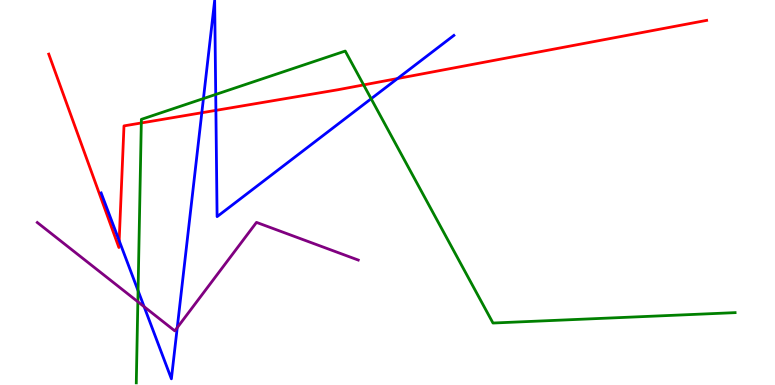[{'lines': ['blue', 'red'], 'intersections': [{'x': 1.54, 'y': 3.75}, {'x': 2.6, 'y': 7.07}, {'x': 2.79, 'y': 7.13}, {'x': 5.13, 'y': 7.96}]}, {'lines': ['green', 'red'], 'intersections': [{'x': 1.82, 'y': 6.81}, {'x': 4.69, 'y': 7.79}]}, {'lines': ['purple', 'red'], 'intersections': []}, {'lines': ['blue', 'green'], 'intersections': [{'x': 1.78, 'y': 2.45}, {'x': 2.62, 'y': 7.44}, {'x': 2.78, 'y': 7.55}, {'x': 4.79, 'y': 7.44}]}, {'lines': ['blue', 'purple'], 'intersections': [{'x': 1.86, 'y': 2.03}, {'x': 2.29, 'y': 1.49}]}, {'lines': ['green', 'purple'], 'intersections': [{'x': 1.78, 'y': 2.16}]}]